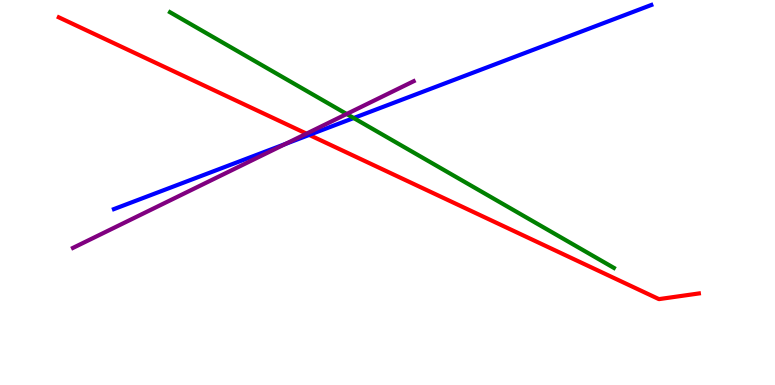[{'lines': ['blue', 'red'], 'intersections': [{'x': 3.99, 'y': 6.5}]}, {'lines': ['green', 'red'], 'intersections': []}, {'lines': ['purple', 'red'], 'intersections': [{'x': 3.95, 'y': 6.53}]}, {'lines': ['blue', 'green'], 'intersections': [{'x': 4.56, 'y': 6.93}]}, {'lines': ['blue', 'purple'], 'intersections': [{'x': 3.68, 'y': 6.26}]}, {'lines': ['green', 'purple'], 'intersections': [{'x': 4.47, 'y': 7.04}]}]